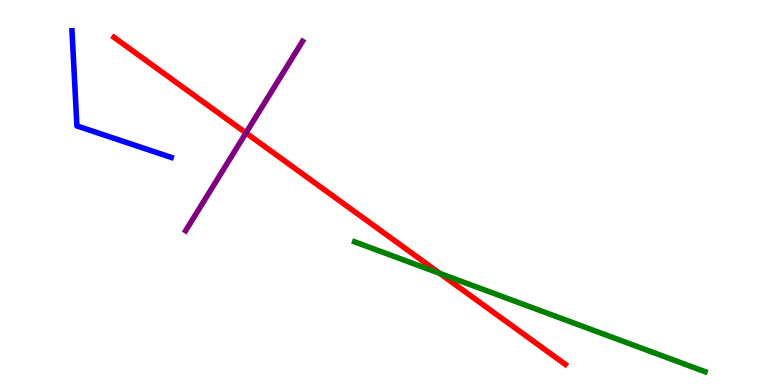[{'lines': ['blue', 'red'], 'intersections': []}, {'lines': ['green', 'red'], 'intersections': [{'x': 5.67, 'y': 2.9}]}, {'lines': ['purple', 'red'], 'intersections': [{'x': 3.17, 'y': 6.55}]}, {'lines': ['blue', 'green'], 'intersections': []}, {'lines': ['blue', 'purple'], 'intersections': []}, {'lines': ['green', 'purple'], 'intersections': []}]